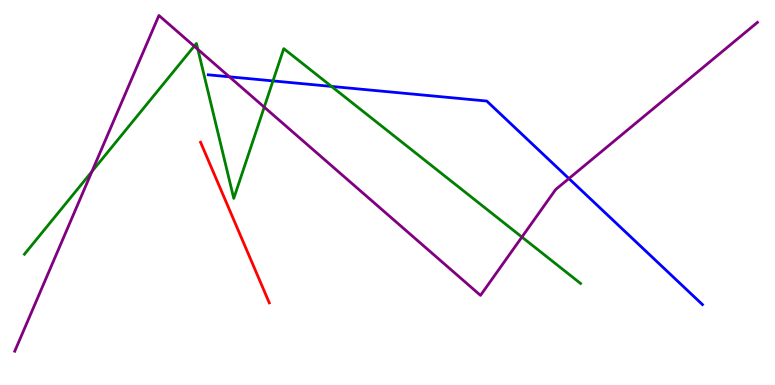[{'lines': ['blue', 'red'], 'intersections': []}, {'lines': ['green', 'red'], 'intersections': []}, {'lines': ['purple', 'red'], 'intersections': []}, {'lines': ['blue', 'green'], 'intersections': [{'x': 3.52, 'y': 7.9}, {'x': 4.28, 'y': 7.76}]}, {'lines': ['blue', 'purple'], 'intersections': [{'x': 2.96, 'y': 8.01}, {'x': 7.34, 'y': 5.36}]}, {'lines': ['green', 'purple'], 'intersections': [{'x': 1.19, 'y': 5.54}, {'x': 2.51, 'y': 8.8}, {'x': 2.55, 'y': 8.72}, {'x': 3.41, 'y': 7.22}, {'x': 6.73, 'y': 3.84}]}]